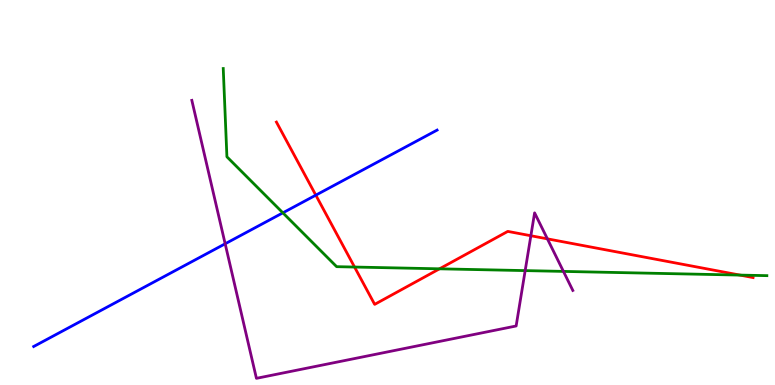[{'lines': ['blue', 'red'], 'intersections': [{'x': 4.07, 'y': 4.93}]}, {'lines': ['green', 'red'], 'intersections': [{'x': 4.57, 'y': 3.06}, {'x': 5.67, 'y': 3.02}, {'x': 9.55, 'y': 2.85}]}, {'lines': ['purple', 'red'], 'intersections': [{'x': 6.85, 'y': 3.88}, {'x': 7.06, 'y': 3.8}]}, {'lines': ['blue', 'green'], 'intersections': [{'x': 3.65, 'y': 4.47}]}, {'lines': ['blue', 'purple'], 'intersections': [{'x': 2.91, 'y': 3.67}]}, {'lines': ['green', 'purple'], 'intersections': [{'x': 6.78, 'y': 2.97}, {'x': 7.27, 'y': 2.95}]}]